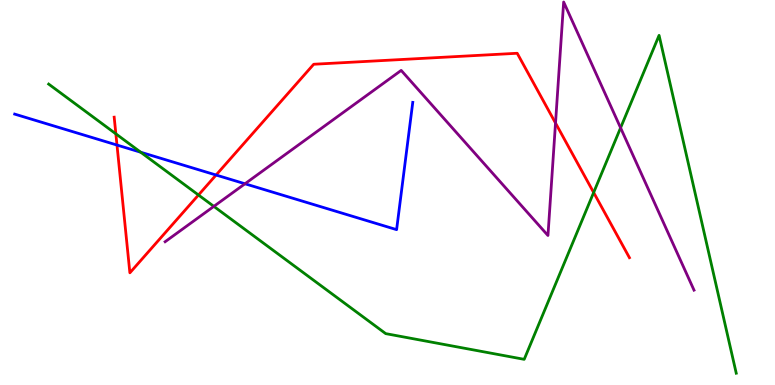[{'lines': ['blue', 'red'], 'intersections': [{'x': 1.51, 'y': 6.23}, {'x': 2.79, 'y': 5.45}]}, {'lines': ['green', 'red'], 'intersections': [{'x': 1.49, 'y': 6.52}, {'x': 2.56, 'y': 4.94}, {'x': 7.66, 'y': 5.0}]}, {'lines': ['purple', 'red'], 'intersections': [{'x': 7.17, 'y': 6.8}]}, {'lines': ['blue', 'green'], 'intersections': [{'x': 1.82, 'y': 6.05}]}, {'lines': ['blue', 'purple'], 'intersections': [{'x': 3.16, 'y': 5.23}]}, {'lines': ['green', 'purple'], 'intersections': [{'x': 2.76, 'y': 4.64}, {'x': 8.01, 'y': 6.68}]}]